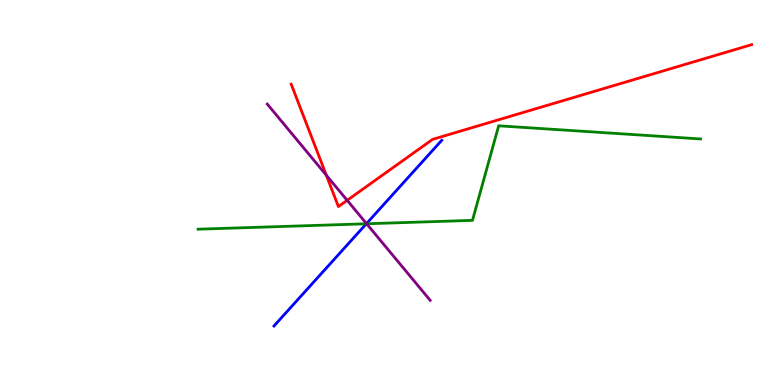[{'lines': ['blue', 'red'], 'intersections': []}, {'lines': ['green', 'red'], 'intersections': []}, {'lines': ['purple', 'red'], 'intersections': [{'x': 4.21, 'y': 5.45}, {'x': 4.48, 'y': 4.8}]}, {'lines': ['blue', 'green'], 'intersections': [{'x': 4.73, 'y': 4.19}]}, {'lines': ['blue', 'purple'], 'intersections': [{'x': 4.73, 'y': 4.19}]}, {'lines': ['green', 'purple'], 'intersections': [{'x': 4.73, 'y': 4.19}]}]